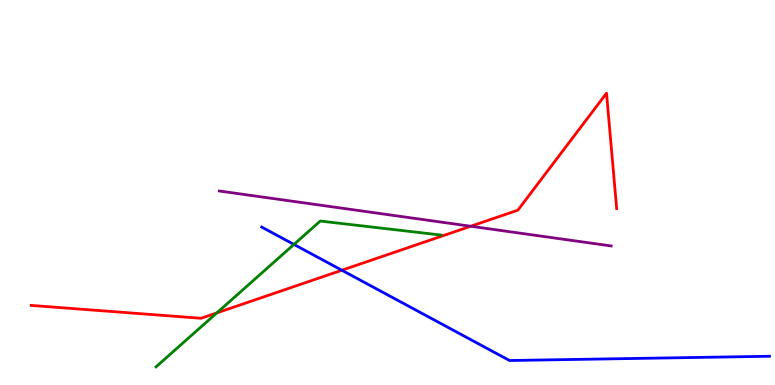[{'lines': ['blue', 'red'], 'intersections': [{'x': 4.41, 'y': 2.98}]}, {'lines': ['green', 'red'], 'intersections': [{'x': 2.8, 'y': 1.87}]}, {'lines': ['purple', 'red'], 'intersections': [{'x': 6.07, 'y': 4.12}]}, {'lines': ['blue', 'green'], 'intersections': [{'x': 3.79, 'y': 3.65}]}, {'lines': ['blue', 'purple'], 'intersections': []}, {'lines': ['green', 'purple'], 'intersections': []}]